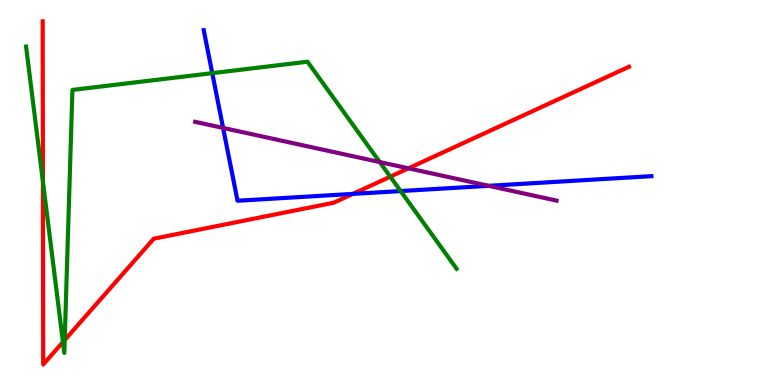[{'lines': ['blue', 'red'], 'intersections': [{'x': 4.55, 'y': 4.96}]}, {'lines': ['green', 'red'], 'intersections': [{'x': 0.554, 'y': 5.28}, {'x': 0.812, 'y': 1.12}, {'x': 0.835, 'y': 1.17}, {'x': 5.04, 'y': 5.41}]}, {'lines': ['purple', 'red'], 'intersections': [{'x': 5.27, 'y': 5.63}]}, {'lines': ['blue', 'green'], 'intersections': [{'x': 2.74, 'y': 8.1}, {'x': 5.17, 'y': 5.04}]}, {'lines': ['blue', 'purple'], 'intersections': [{'x': 2.88, 'y': 6.68}, {'x': 6.31, 'y': 5.17}]}, {'lines': ['green', 'purple'], 'intersections': [{'x': 4.9, 'y': 5.79}]}]